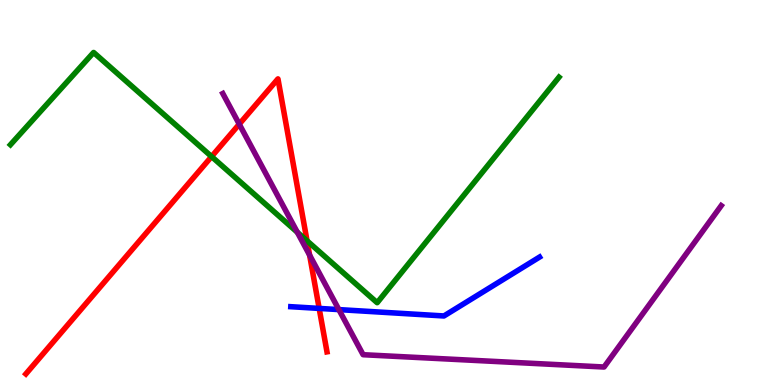[{'lines': ['blue', 'red'], 'intersections': [{'x': 4.12, 'y': 1.99}]}, {'lines': ['green', 'red'], 'intersections': [{'x': 2.73, 'y': 5.93}, {'x': 3.96, 'y': 3.75}]}, {'lines': ['purple', 'red'], 'intersections': [{'x': 3.09, 'y': 6.78}, {'x': 3.99, 'y': 3.37}]}, {'lines': ['blue', 'green'], 'intersections': []}, {'lines': ['blue', 'purple'], 'intersections': [{'x': 4.37, 'y': 1.96}]}, {'lines': ['green', 'purple'], 'intersections': [{'x': 3.84, 'y': 3.97}]}]